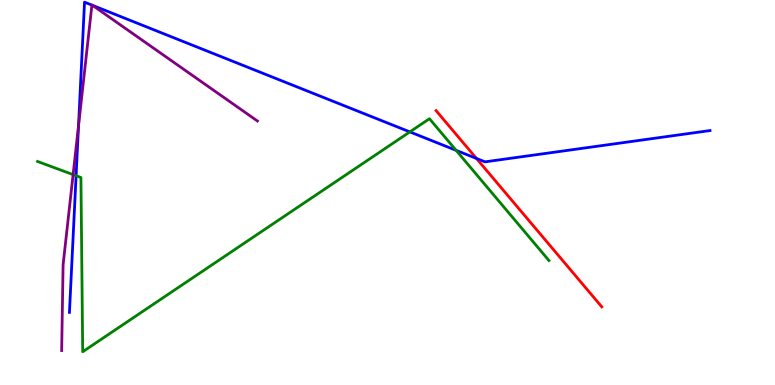[{'lines': ['blue', 'red'], 'intersections': [{'x': 6.15, 'y': 5.88}]}, {'lines': ['green', 'red'], 'intersections': []}, {'lines': ['purple', 'red'], 'intersections': []}, {'lines': ['blue', 'green'], 'intersections': [{'x': 0.982, 'y': 5.44}, {'x': 5.29, 'y': 6.57}, {'x': 5.89, 'y': 6.1}]}, {'lines': ['blue', 'purple'], 'intersections': [{'x': 1.01, 'y': 6.73}, {'x': 1.19, 'y': 9.87}, {'x': 1.19, 'y': 9.86}]}, {'lines': ['green', 'purple'], 'intersections': [{'x': 0.943, 'y': 5.46}]}]